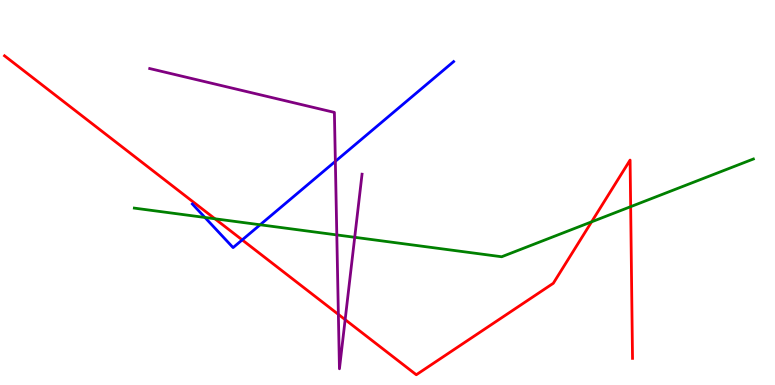[{'lines': ['blue', 'red'], 'intersections': [{'x': 3.13, 'y': 3.77}]}, {'lines': ['green', 'red'], 'intersections': [{'x': 2.77, 'y': 4.32}, {'x': 7.63, 'y': 4.24}, {'x': 8.14, 'y': 4.63}]}, {'lines': ['purple', 'red'], 'intersections': [{'x': 4.37, 'y': 1.83}, {'x': 4.45, 'y': 1.7}]}, {'lines': ['blue', 'green'], 'intersections': [{'x': 2.64, 'y': 4.35}, {'x': 3.36, 'y': 4.16}]}, {'lines': ['blue', 'purple'], 'intersections': [{'x': 4.33, 'y': 5.81}]}, {'lines': ['green', 'purple'], 'intersections': [{'x': 4.35, 'y': 3.9}, {'x': 4.58, 'y': 3.84}]}]